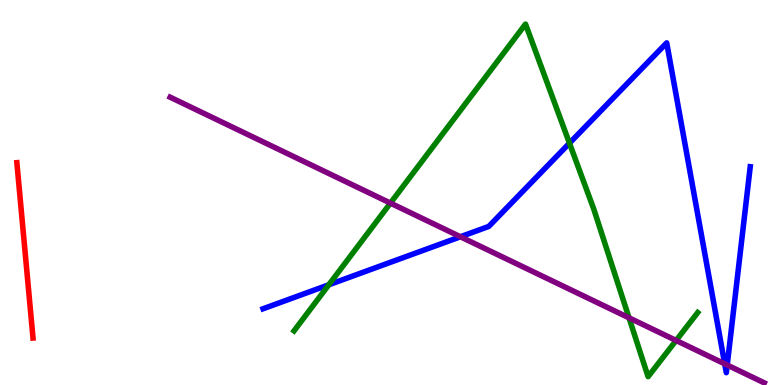[{'lines': ['blue', 'red'], 'intersections': []}, {'lines': ['green', 'red'], 'intersections': []}, {'lines': ['purple', 'red'], 'intersections': []}, {'lines': ['blue', 'green'], 'intersections': [{'x': 4.24, 'y': 2.6}, {'x': 7.35, 'y': 6.28}]}, {'lines': ['blue', 'purple'], 'intersections': [{'x': 5.94, 'y': 3.85}, {'x': 9.35, 'y': 0.55}, {'x': 9.38, 'y': 0.518}]}, {'lines': ['green', 'purple'], 'intersections': [{'x': 5.04, 'y': 4.72}, {'x': 8.12, 'y': 1.74}, {'x': 8.72, 'y': 1.16}]}]